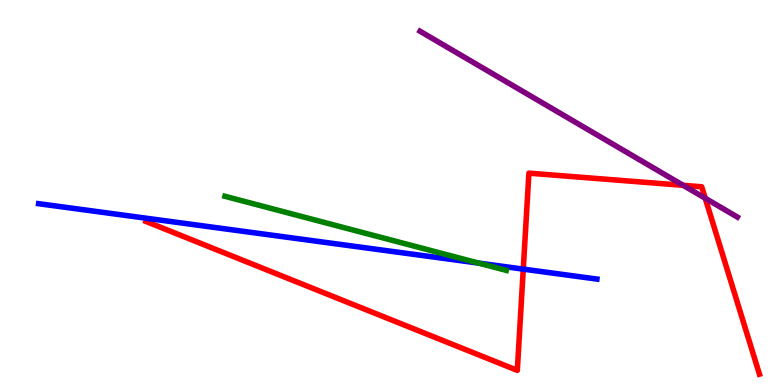[{'lines': ['blue', 'red'], 'intersections': [{'x': 6.75, 'y': 3.01}]}, {'lines': ['green', 'red'], 'intersections': []}, {'lines': ['purple', 'red'], 'intersections': [{'x': 8.82, 'y': 5.19}, {'x': 9.1, 'y': 4.85}]}, {'lines': ['blue', 'green'], 'intersections': [{'x': 6.18, 'y': 3.17}]}, {'lines': ['blue', 'purple'], 'intersections': []}, {'lines': ['green', 'purple'], 'intersections': []}]